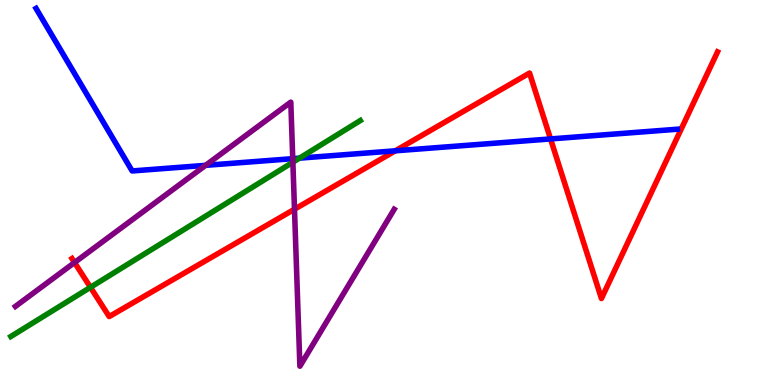[{'lines': ['blue', 'red'], 'intersections': [{'x': 5.1, 'y': 6.08}, {'x': 7.1, 'y': 6.39}]}, {'lines': ['green', 'red'], 'intersections': [{'x': 1.17, 'y': 2.54}]}, {'lines': ['purple', 'red'], 'intersections': [{'x': 0.962, 'y': 3.18}, {'x': 3.8, 'y': 4.57}]}, {'lines': ['blue', 'green'], 'intersections': [{'x': 3.86, 'y': 5.89}]}, {'lines': ['blue', 'purple'], 'intersections': [{'x': 2.65, 'y': 5.71}, {'x': 3.78, 'y': 5.88}]}, {'lines': ['green', 'purple'], 'intersections': [{'x': 3.78, 'y': 5.79}]}]